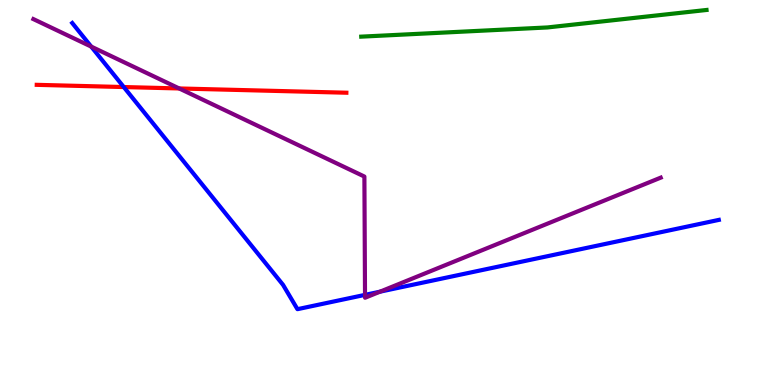[{'lines': ['blue', 'red'], 'intersections': [{'x': 1.6, 'y': 7.74}]}, {'lines': ['green', 'red'], 'intersections': []}, {'lines': ['purple', 'red'], 'intersections': [{'x': 2.31, 'y': 7.7}]}, {'lines': ['blue', 'green'], 'intersections': []}, {'lines': ['blue', 'purple'], 'intersections': [{'x': 1.18, 'y': 8.79}, {'x': 4.71, 'y': 2.34}, {'x': 4.9, 'y': 2.42}]}, {'lines': ['green', 'purple'], 'intersections': []}]